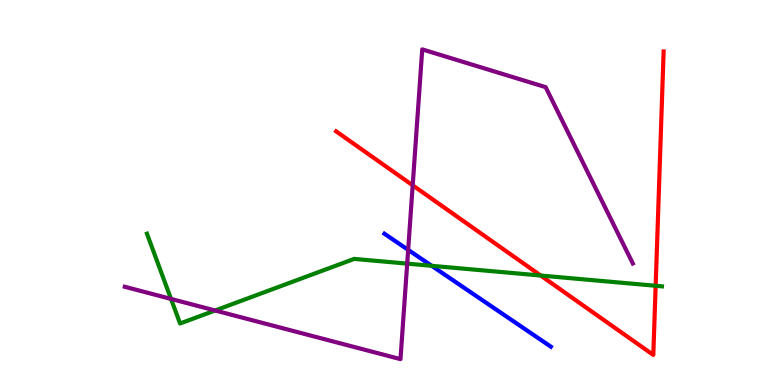[{'lines': ['blue', 'red'], 'intersections': []}, {'lines': ['green', 'red'], 'intersections': [{'x': 6.98, 'y': 2.84}, {'x': 8.46, 'y': 2.58}]}, {'lines': ['purple', 'red'], 'intersections': [{'x': 5.33, 'y': 5.19}]}, {'lines': ['blue', 'green'], 'intersections': [{'x': 5.57, 'y': 3.1}]}, {'lines': ['blue', 'purple'], 'intersections': [{'x': 5.27, 'y': 3.51}]}, {'lines': ['green', 'purple'], 'intersections': [{'x': 2.21, 'y': 2.24}, {'x': 2.78, 'y': 1.94}, {'x': 5.25, 'y': 3.15}]}]